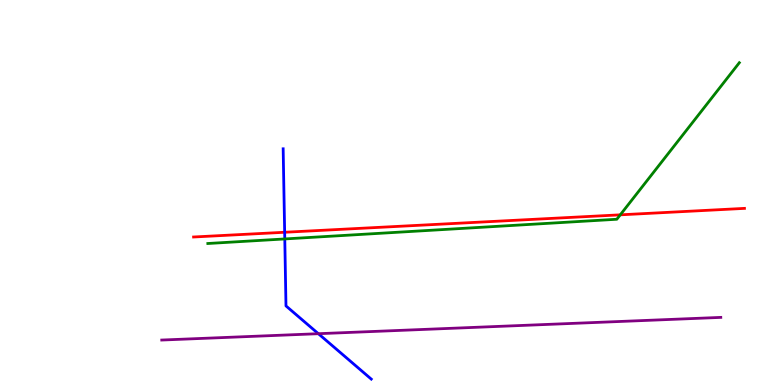[{'lines': ['blue', 'red'], 'intersections': [{'x': 3.67, 'y': 3.97}]}, {'lines': ['green', 'red'], 'intersections': [{'x': 8.0, 'y': 4.42}]}, {'lines': ['purple', 'red'], 'intersections': []}, {'lines': ['blue', 'green'], 'intersections': [{'x': 3.67, 'y': 3.79}]}, {'lines': ['blue', 'purple'], 'intersections': [{'x': 4.11, 'y': 1.33}]}, {'lines': ['green', 'purple'], 'intersections': []}]